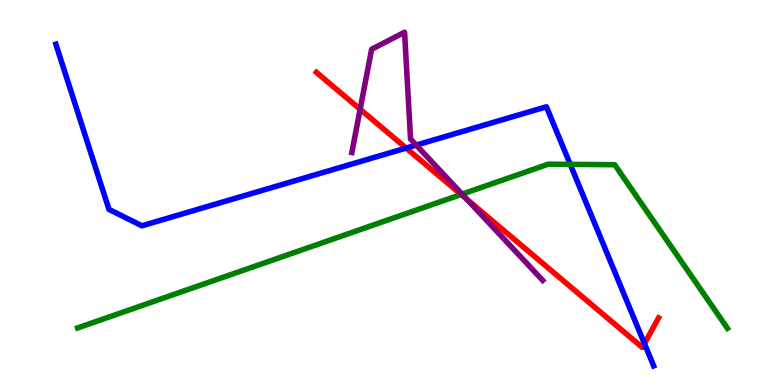[{'lines': ['blue', 'red'], 'intersections': [{'x': 5.24, 'y': 6.15}, {'x': 8.32, 'y': 1.08}]}, {'lines': ['green', 'red'], 'intersections': [{'x': 5.95, 'y': 4.95}]}, {'lines': ['purple', 'red'], 'intersections': [{'x': 4.65, 'y': 7.16}, {'x': 6.03, 'y': 4.81}]}, {'lines': ['blue', 'green'], 'intersections': [{'x': 7.36, 'y': 5.73}]}, {'lines': ['blue', 'purple'], 'intersections': [{'x': 5.37, 'y': 6.23}]}, {'lines': ['green', 'purple'], 'intersections': [{'x': 5.96, 'y': 4.96}]}]